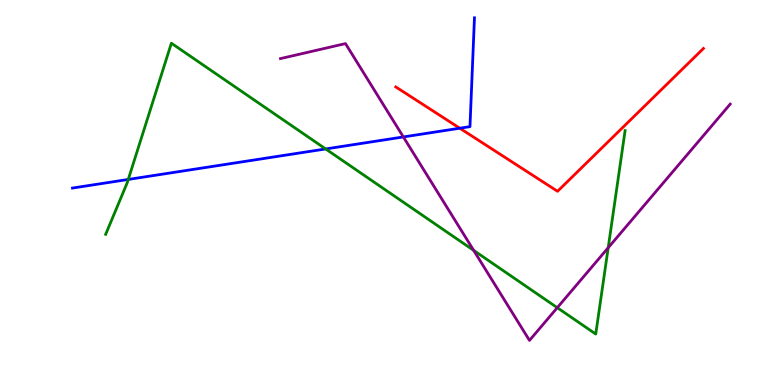[{'lines': ['blue', 'red'], 'intersections': [{'x': 5.93, 'y': 6.67}]}, {'lines': ['green', 'red'], 'intersections': []}, {'lines': ['purple', 'red'], 'intersections': []}, {'lines': ['blue', 'green'], 'intersections': [{'x': 1.65, 'y': 5.34}, {'x': 4.2, 'y': 6.13}]}, {'lines': ['blue', 'purple'], 'intersections': [{'x': 5.2, 'y': 6.44}]}, {'lines': ['green', 'purple'], 'intersections': [{'x': 6.11, 'y': 3.5}, {'x': 7.19, 'y': 2.01}, {'x': 7.85, 'y': 3.57}]}]